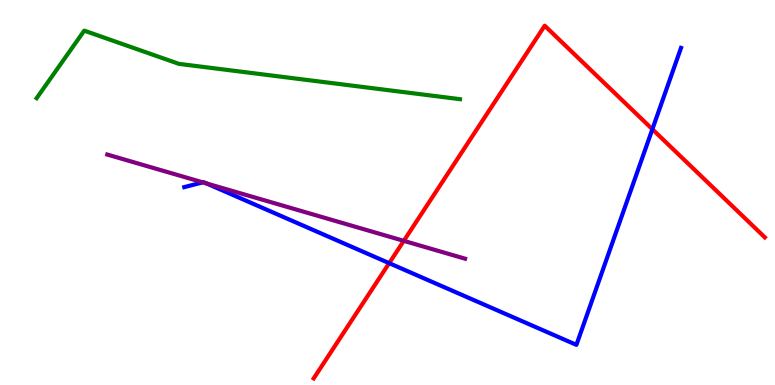[{'lines': ['blue', 'red'], 'intersections': [{'x': 5.02, 'y': 3.16}, {'x': 8.42, 'y': 6.64}]}, {'lines': ['green', 'red'], 'intersections': []}, {'lines': ['purple', 'red'], 'intersections': [{'x': 5.21, 'y': 3.74}]}, {'lines': ['blue', 'green'], 'intersections': []}, {'lines': ['blue', 'purple'], 'intersections': [{'x': 2.62, 'y': 5.26}, {'x': 2.66, 'y': 5.24}]}, {'lines': ['green', 'purple'], 'intersections': []}]